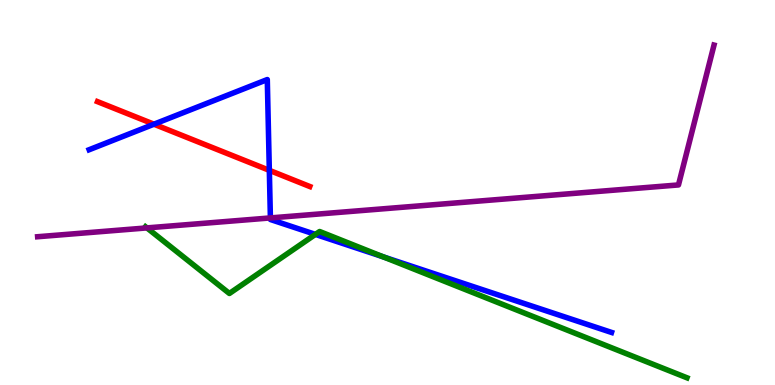[{'lines': ['blue', 'red'], 'intersections': [{'x': 1.99, 'y': 6.77}, {'x': 3.48, 'y': 5.58}]}, {'lines': ['green', 'red'], 'intersections': []}, {'lines': ['purple', 'red'], 'intersections': []}, {'lines': ['blue', 'green'], 'intersections': [{'x': 4.07, 'y': 3.91}, {'x': 4.95, 'y': 3.33}]}, {'lines': ['blue', 'purple'], 'intersections': [{'x': 3.49, 'y': 4.34}]}, {'lines': ['green', 'purple'], 'intersections': [{'x': 1.9, 'y': 4.08}]}]